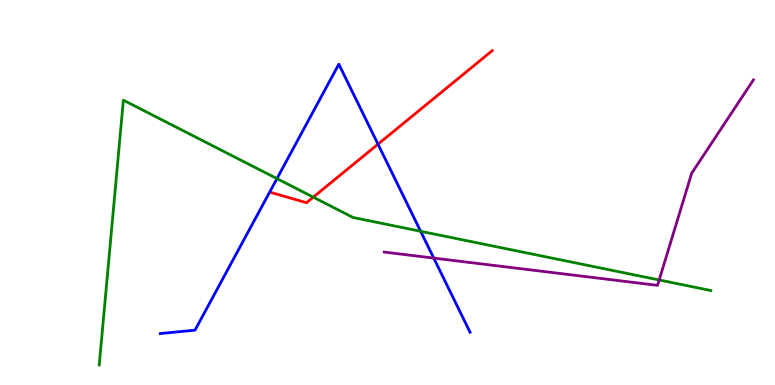[{'lines': ['blue', 'red'], 'intersections': [{'x': 4.88, 'y': 6.26}]}, {'lines': ['green', 'red'], 'intersections': [{'x': 4.04, 'y': 4.88}]}, {'lines': ['purple', 'red'], 'intersections': []}, {'lines': ['blue', 'green'], 'intersections': [{'x': 3.57, 'y': 5.36}, {'x': 5.43, 'y': 3.99}]}, {'lines': ['blue', 'purple'], 'intersections': [{'x': 5.6, 'y': 3.3}]}, {'lines': ['green', 'purple'], 'intersections': [{'x': 8.51, 'y': 2.73}]}]